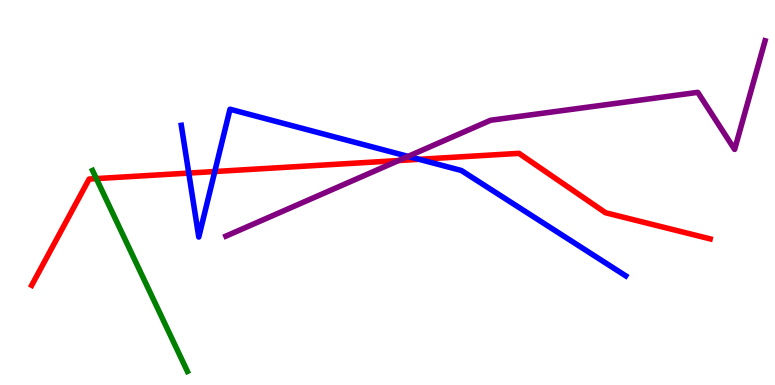[{'lines': ['blue', 'red'], 'intersections': [{'x': 2.44, 'y': 5.5}, {'x': 2.77, 'y': 5.54}, {'x': 5.41, 'y': 5.86}]}, {'lines': ['green', 'red'], 'intersections': [{'x': 1.24, 'y': 5.36}]}, {'lines': ['purple', 'red'], 'intersections': [{'x': 5.14, 'y': 5.83}]}, {'lines': ['blue', 'green'], 'intersections': []}, {'lines': ['blue', 'purple'], 'intersections': [{'x': 5.27, 'y': 5.94}]}, {'lines': ['green', 'purple'], 'intersections': []}]